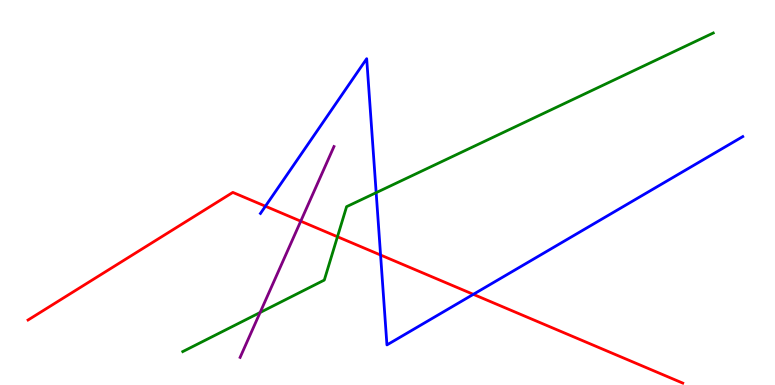[{'lines': ['blue', 'red'], 'intersections': [{'x': 3.42, 'y': 4.64}, {'x': 4.91, 'y': 3.38}, {'x': 6.11, 'y': 2.35}]}, {'lines': ['green', 'red'], 'intersections': [{'x': 4.35, 'y': 3.85}]}, {'lines': ['purple', 'red'], 'intersections': [{'x': 3.88, 'y': 4.25}]}, {'lines': ['blue', 'green'], 'intersections': [{'x': 4.85, 'y': 5.0}]}, {'lines': ['blue', 'purple'], 'intersections': []}, {'lines': ['green', 'purple'], 'intersections': [{'x': 3.36, 'y': 1.88}]}]